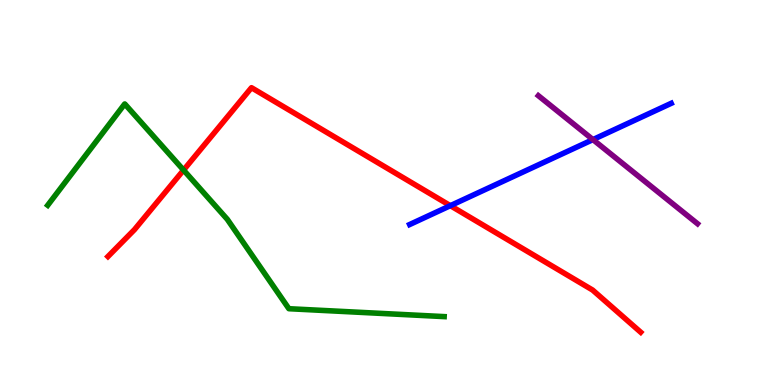[{'lines': ['blue', 'red'], 'intersections': [{'x': 5.81, 'y': 4.66}]}, {'lines': ['green', 'red'], 'intersections': [{'x': 2.37, 'y': 5.58}]}, {'lines': ['purple', 'red'], 'intersections': []}, {'lines': ['blue', 'green'], 'intersections': []}, {'lines': ['blue', 'purple'], 'intersections': [{'x': 7.65, 'y': 6.37}]}, {'lines': ['green', 'purple'], 'intersections': []}]